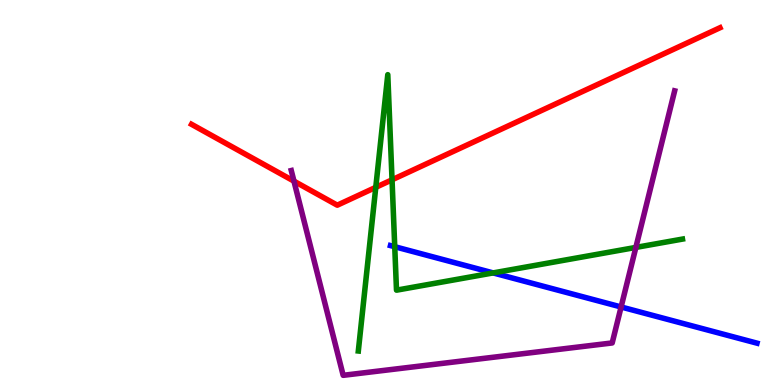[{'lines': ['blue', 'red'], 'intersections': []}, {'lines': ['green', 'red'], 'intersections': [{'x': 4.85, 'y': 5.13}, {'x': 5.06, 'y': 5.33}]}, {'lines': ['purple', 'red'], 'intersections': [{'x': 3.79, 'y': 5.29}]}, {'lines': ['blue', 'green'], 'intersections': [{'x': 5.09, 'y': 3.59}, {'x': 6.36, 'y': 2.91}]}, {'lines': ['blue', 'purple'], 'intersections': [{'x': 8.01, 'y': 2.03}]}, {'lines': ['green', 'purple'], 'intersections': [{'x': 8.2, 'y': 3.57}]}]